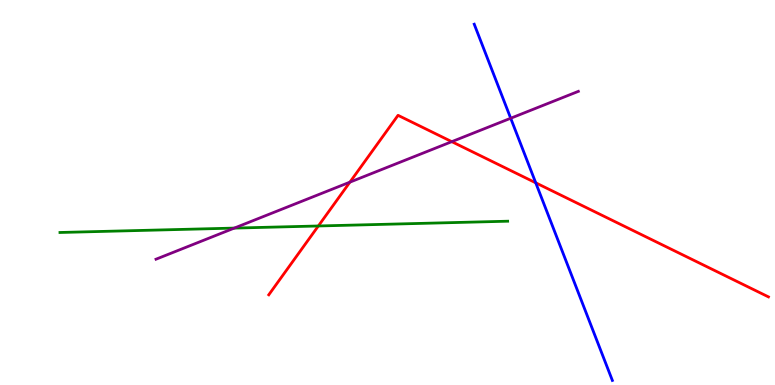[{'lines': ['blue', 'red'], 'intersections': [{'x': 6.91, 'y': 5.25}]}, {'lines': ['green', 'red'], 'intersections': [{'x': 4.11, 'y': 4.13}]}, {'lines': ['purple', 'red'], 'intersections': [{'x': 4.51, 'y': 5.27}, {'x': 5.83, 'y': 6.32}]}, {'lines': ['blue', 'green'], 'intersections': []}, {'lines': ['blue', 'purple'], 'intersections': [{'x': 6.59, 'y': 6.93}]}, {'lines': ['green', 'purple'], 'intersections': [{'x': 3.02, 'y': 4.08}]}]